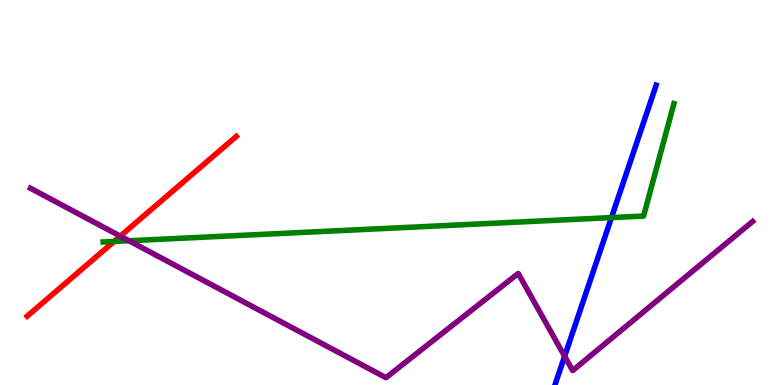[{'lines': ['blue', 'red'], 'intersections': []}, {'lines': ['green', 'red'], 'intersections': [{'x': 1.47, 'y': 3.73}]}, {'lines': ['purple', 'red'], 'intersections': [{'x': 1.55, 'y': 3.87}]}, {'lines': ['blue', 'green'], 'intersections': [{'x': 7.89, 'y': 4.35}]}, {'lines': ['blue', 'purple'], 'intersections': [{'x': 7.29, 'y': 0.747}]}, {'lines': ['green', 'purple'], 'intersections': [{'x': 1.66, 'y': 3.75}]}]